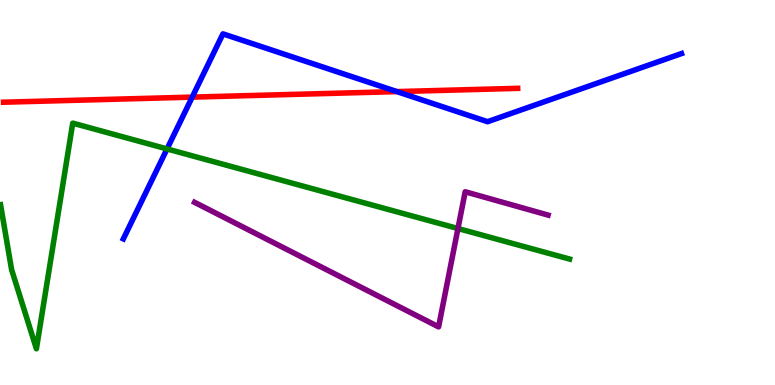[{'lines': ['blue', 'red'], 'intersections': [{'x': 2.48, 'y': 7.48}, {'x': 5.12, 'y': 7.62}]}, {'lines': ['green', 'red'], 'intersections': []}, {'lines': ['purple', 'red'], 'intersections': []}, {'lines': ['blue', 'green'], 'intersections': [{'x': 2.16, 'y': 6.13}]}, {'lines': ['blue', 'purple'], 'intersections': []}, {'lines': ['green', 'purple'], 'intersections': [{'x': 5.91, 'y': 4.06}]}]